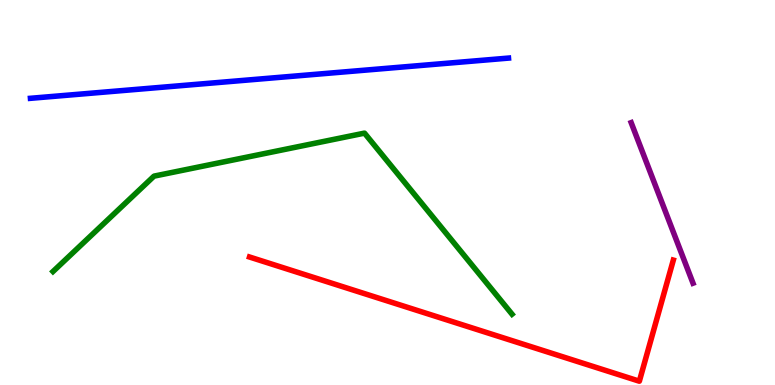[{'lines': ['blue', 'red'], 'intersections': []}, {'lines': ['green', 'red'], 'intersections': []}, {'lines': ['purple', 'red'], 'intersections': []}, {'lines': ['blue', 'green'], 'intersections': []}, {'lines': ['blue', 'purple'], 'intersections': []}, {'lines': ['green', 'purple'], 'intersections': []}]